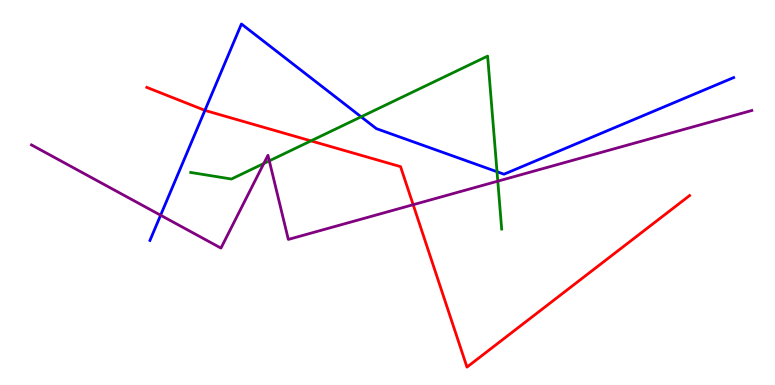[{'lines': ['blue', 'red'], 'intersections': [{'x': 2.64, 'y': 7.13}]}, {'lines': ['green', 'red'], 'intersections': [{'x': 4.01, 'y': 6.34}]}, {'lines': ['purple', 'red'], 'intersections': [{'x': 5.33, 'y': 4.68}]}, {'lines': ['blue', 'green'], 'intersections': [{'x': 4.66, 'y': 6.97}, {'x': 6.41, 'y': 5.54}]}, {'lines': ['blue', 'purple'], 'intersections': [{'x': 2.07, 'y': 4.41}]}, {'lines': ['green', 'purple'], 'intersections': [{'x': 3.4, 'y': 5.75}, {'x': 3.47, 'y': 5.82}, {'x': 6.42, 'y': 5.29}]}]